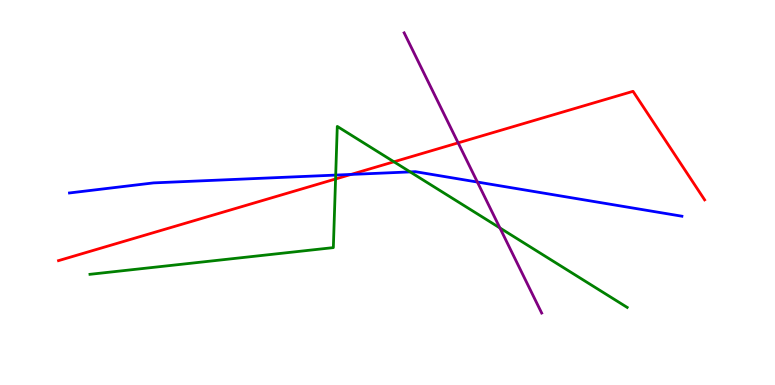[{'lines': ['blue', 'red'], 'intersections': [{'x': 4.53, 'y': 5.47}]}, {'lines': ['green', 'red'], 'intersections': [{'x': 4.33, 'y': 5.35}, {'x': 5.08, 'y': 5.8}]}, {'lines': ['purple', 'red'], 'intersections': [{'x': 5.91, 'y': 6.29}]}, {'lines': ['blue', 'green'], 'intersections': [{'x': 4.33, 'y': 5.45}, {'x': 5.29, 'y': 5.54}]}, {'lines': ['blue', 'purple'], 'intersections': [{'x': 6.16, 'y': 5.27}]}, {'lines': ['green', 'purple'], 'intersections': [{'x': 6.45, 'y': 4.08}]}]